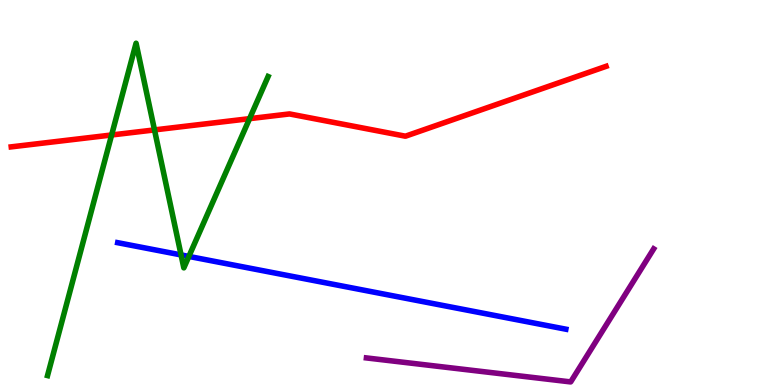[{'lines': ['blue', 'red'], 'intersections': []}, {'lines': ['green', 'red'], 'intersections': [{'x': 1.44, 'y': 6.49}, {'x': 1.99, 'y': 6.63}, {'x': 3.22, 'y': 6.92}]}, {'lines': ['purple', 'red'], 'intersections': []}, {'lines': ['blue', 'green'], 'intersections': [{'x': 2.34, 'y': 3.38}, {'x': 2.44, 'y': 3.34}]}, {'lines': ['blue', 'purple'], 'intersections': []}, {'lines': ['green', 'purple'], 'intersections': []}]